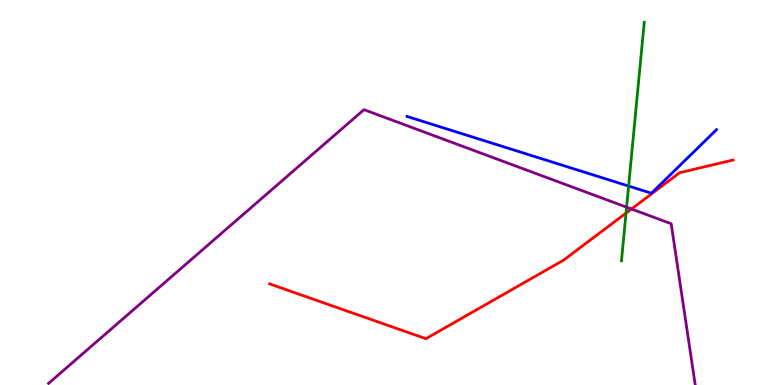[{'lines': ['blue', 'red'], 'intersections': []}, {'lines': ['green', 'red'], 'intersections': [{'x': 8.08, 'y': 4.46}]}, {'lines': ['purple', 'red'], 'intersections': [{'x': 8.15, 'y': 4.57}]}, {'lines': ['blue', 'green'], 'intersections': [{'x': 8.11, 'y': 5.17}]}, {'lines': ['blue', 'purple'], 'intersections': []}, {'lines': ['green', 'purple'], 'intersections': [{'x': 8.09, 'y': 4.62}]}]